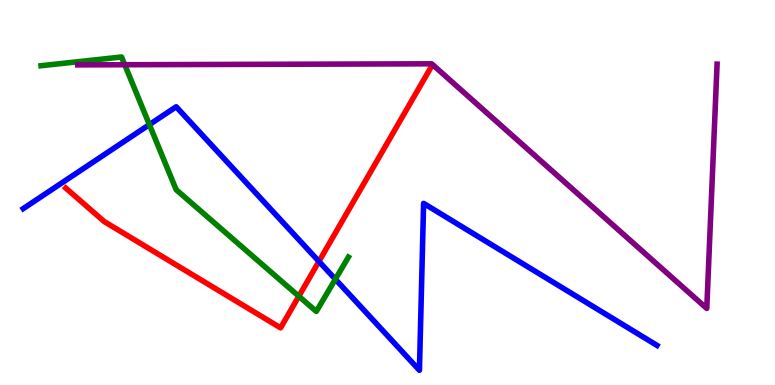[{'lines': ['blue', 'red'], 'intersections': [{'x': 4.12, 'y': 3.21}]}, {'lines': ['green', 'red'], 'intersections': [{'x': 3.86, 'y': 2.31}]}, {'lines': ['purple', 'red'], 'intersections': []}, {'lines': ['blue', 'green'], 'intersections': [{'x': 1.93, 'y': 6.76}, {'x': 4.33, 'y': 2.75}]}, {'lines': ['blue', 'purple'], 'intersections': []}, {'lines': ['green', 'purple'], 'intersections': [{'x': 1.61, 'y': 8.32}]}]